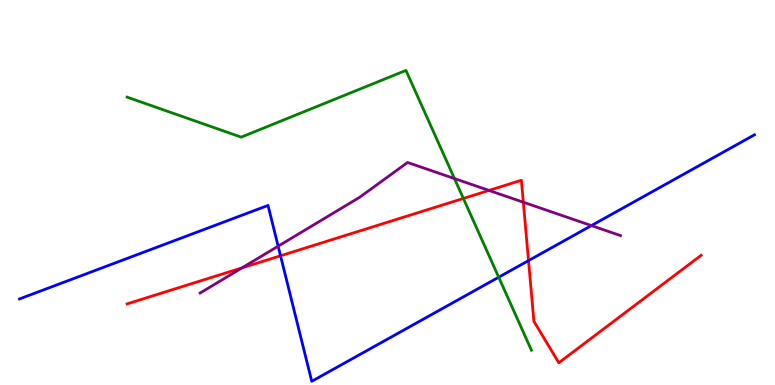[{'lines': ['blue', 'red'], 'intersections': [{'x': 3.62, 'y': 3.36}, {'x': 6.82, 'y': 3.23}]}, {'lines': ['green', 'red'], 'intersections': [{'x': 5.98, 'y': 4.85}]}, {'lines': ['purple', 'red'], 'intersections': [{'x': 3.12, 'y': 3.04}, {'x': 6.31, 'y': 5.05}, {'x': 6.75, 'y': 4.75}]}, {'lines': ['blue', 'green'], 'intersections': [{'x': 6.43, 'y': 2.8}]}, {'lines': ['blue', 'purple'], 'intersections': [{'x': 3.59, 'y': 3.61}, {'x': 7.63, 'y': 4.14}]}, {'lines': ['green', 'purple'], 'intersections': [{'x': 5.86, 'y': 5.36}]}]